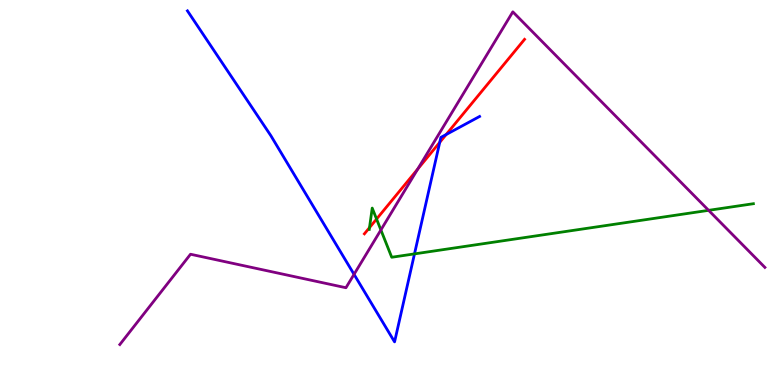[{'lines': ['blue', 'red'], 'intersections': [{'x': 5.67, 'y': 6.3}, {'x': 5.76, 'y': 6.51}]}, {'lines': ['green', 'red'], 'intersections': [{'x': 4.77, 'y': 4.09}, {'x': 4.86, 'y': 4.31}]}, {'lines': ['purple', 'red'], 'intersections': [{'x': 5.39, 'y': 5.61}]}, {'lines': ['blue', 'green'], 'intersections': [{'x': 5.35, 'y': 3.41}]}, {'lines': ['blue', 'purple'], 'intersections': [{'x': 4.57, 'y': 2.87}]}, {'lines': ['green', 'purple'], 'intersections': [{'x': 4.91, 'y': 4.03}, {'x': 9.14, 'y': 4.54}]}]